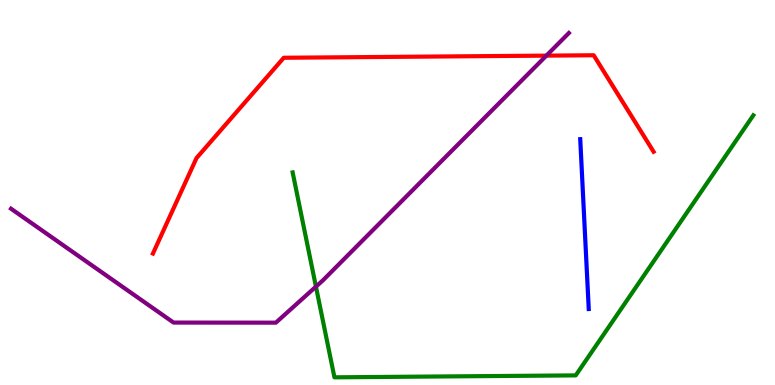[{'lines': ['blue', 'red'], 'intersections': []}, {'lines': ['green', 'red'], 'intersections': []}, {'lines': ['purple', 'red'], 'intersections': [{'x': 7.05, 'y': 8.56}]}, {'lines': ['blue', 'green'], 'intersections': []}, {'lines': ['blue', 'purple'], 'intersections': []}, {'lines': ['green', 'purple'], 'intersections': [{'x': 4.08, 'y': 2.56}]}]